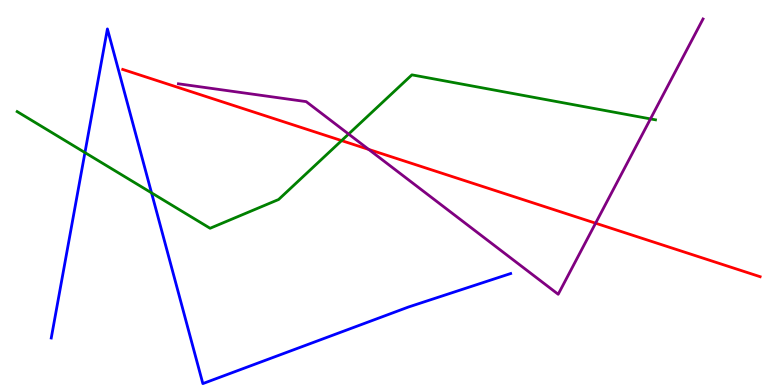[{'lines': ['blue', 'red'], 'intersections': []}, {'lines': ['green', 'red'], 'intersections': [{'x': 4.41, 'y': 6.35}]}, {'lines': ['purple', 'red'], 'intersections': [{'x': 4.76, 'y': 6.12}, {'x': 7.69, 'y': 4.2}]}, {'lines': ['blue', 'green'], 'intersections': [{'x': 1.1, 'y': 6.04}, {'x': 1.96, 'y': 4.99}]}, {'lines': ['blue', 'purple'], 'intersections': []}, {'lines': ['green', 'purple'], 'intersections': [{'x': 4.5, 'y': 6.52}, {'x': 8.39, 'y': 6.91}]}]